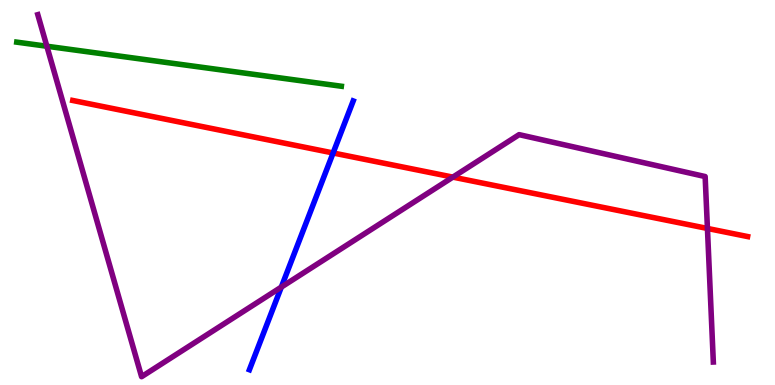[{'lines': ['blue', 'red'], 'intersections': [{'x': 4.3, 'y': 6.03}]}, {'lines': ['green', 'red'], 'intersections': []}, {'lines': ['purple', 'red'], 'intersections': [{'x': 5.84, 'y': 5.4}, {'x': 9.13, 'y': 4.07}]}, {'lines': ['blue', 'green'], 'intersections': []}, {'lines': ['blue', 'purple'], 'intersections': [{'x': 3.63, 'y': 2.54}]}, {'lines': ['green', 'purple'], 'intersections': [{'x': 0.605, 'y': 8.8}]}]